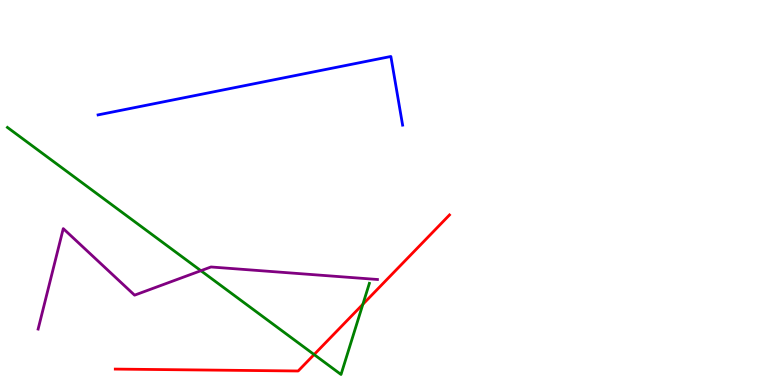[{'lines': ['blue', 'red'], 'intersections': []}, {'lines': ['green', 'red'], 'intersections': [{'x': 4.05, 'y': 0.791}, {'x': 4.68, 'y': 2.1}]}, {'lines': ['purple', 'red'], 'intersections': []}, {'lines': ['blue', 'green'], 'intersections': []}, {'lines': ['blue', 'purple'], 'intersections': []}, {'lines': ['green', 'purple'], 'intersections': [{'x': 2.59, 'y': 2.97}]}]